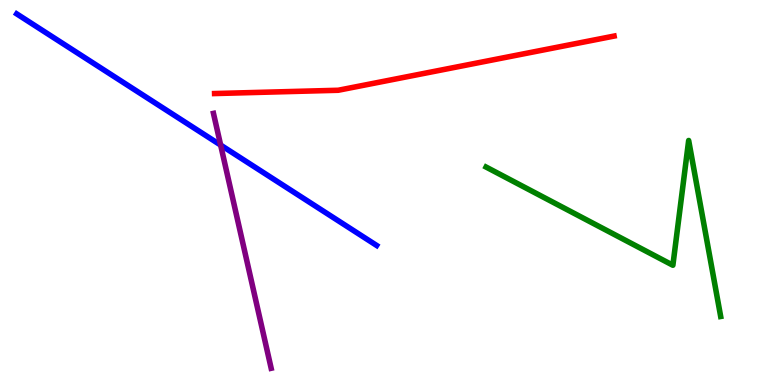[{'lines': ['blue', 'red'], 'intersections': []}, {'lines': ['green', 'red'], 'intersections': []}, {'lines': ['purple', 'red'], 'intersections': []}, {'lines': ['blue', 'green'], 'intersections': []}, {'lines': ['blue', 'purple'], 'intersections': [{'x': 2.85, 'y': 6.23}]}, {'lines': ['green', 'purple'], 'intersections': []}]